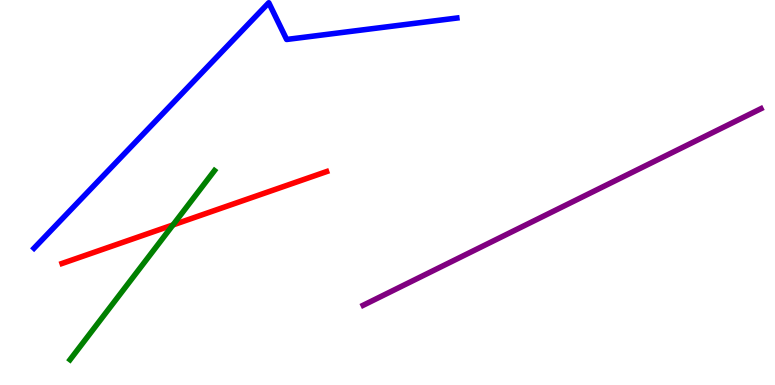[{'lines': ['blue', 'red'], 'intersections': []}, {'lines': ['green', 'red'], 'intersections': [{'x': 2.23, 'y': 4.16}]}, {'lines': ['purple', 'red'], 'intersections': []}, {'lines': ['blue', 'green'], 'intersections': []}, {'lines': ['blue', 'purple'], 'intersections': []}, {'lines': ['green', 'purple'], 'intersections': []}]